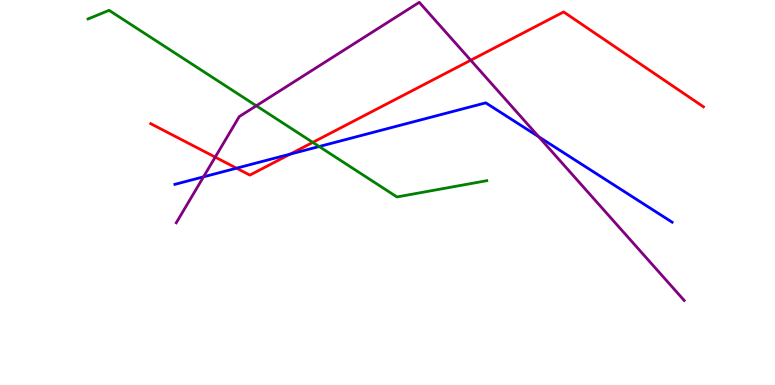[{'lines': ['blue', 'red'], 'intersections': [{'x': 3.05, 'y': 5.63}, {'x': 3.74, 'y': 6.0}]}, {'lines': ['green', 'red'], 'intersections': [{'x': 4.04, 'y': 6.3}]}, {'lines': ['purple', 'red'], 'intersections': [{'x': 2.78, 'y': 5.92}, {'x': 6.07, 'y': 8.44}]}, {'lines': ['blue', 'green'], 'intersections': [{'x': 4.12, 'y': 6.19}]}, {'lines': ['blue', 'purple'], 'intersections': [{'x': 2.63, 'y': 5.41}, {'x': 6.95, 'y': 6.45}]}, {'lines': ['green', 'purple'], 'intersections': [{'x': 3.31, 'y': 7.25}]}]